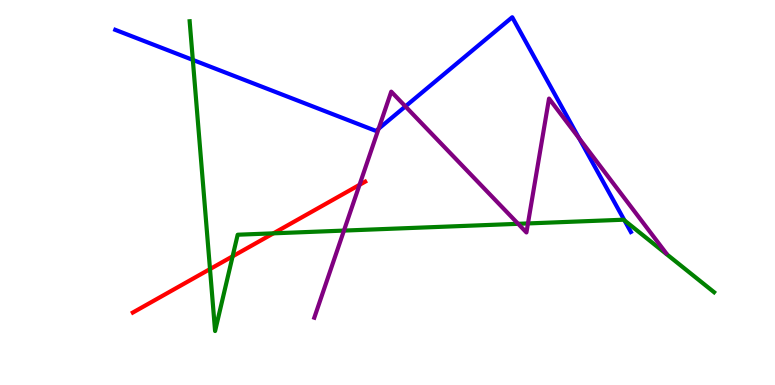[{'lines': ['blue', 'red'], 'intersections': []}, {'lines': ['green', 'red'], 'intersections': [{'x': 2.71, 'y': 3.01}, {'x': 3.0, 'y': 3.34}, {'x': 3.53, 'y': 3.94}]}, {'lines': ['purple', 'red'], 'intersections': [{'x': 4.64, 'y': 5.2}]}, {'lines': ['blue', 'green'], 'intersections': [{'x': 2.49, 'y': 8.44}, {'x': 8.06, 'y': 4.27}]}, {'lines': ['blue', 'purple'], 'intersections': [{'x': 4.89, 'y': 6.66}, {'x': 5.23, 'y': 7.24}, {'x': 7.47, 'y': 6.41}]}, {'lines': ['green', 'purple'], 'intersections': [{'x': 4.44, 'y': 4.01}, {'x': 6.69, 'y': 4.19}, {'x': 6.81, 'y': 4.2}]}]